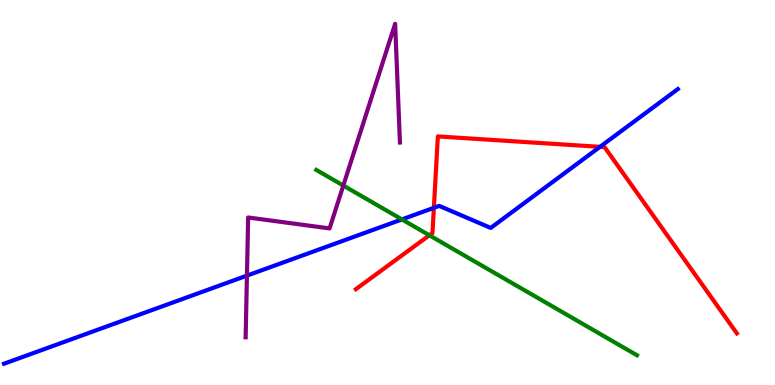[{'lines': ['blue', 'red'], 'intersections': [{'x': 5.6, 'y': 4.6}, {'x': 7.74, 'y': 6.19}]}, {'lines': ['green', 'red'], 'intersections': [{'x': 5.54, 'y': 3.89}]}, {'lines': ['purple', 'red'], 'intersections': []}, {'lines': ['blue', 'green'], 'intersections': [{'x': 5.19, 'y': 4.3}]}, {'lines': ['blue', 'purple'], 'intersections': [{'x': 3.19, 'y': 2.84}]}, {'lines': ['green', 'purple'], 'intersections': [{'x': 4.43, 'y': 5.18}]}]